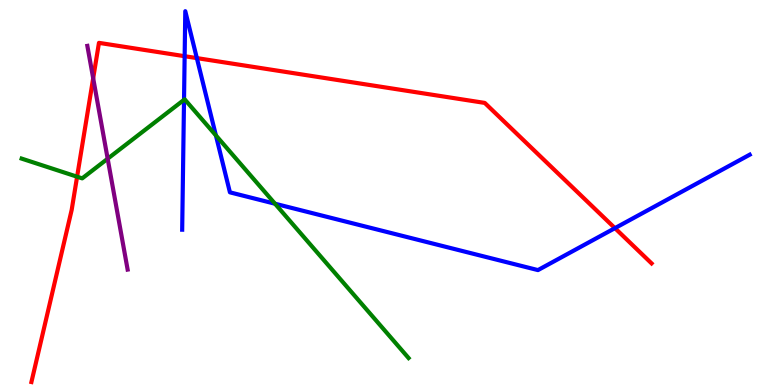[{'lines': ['blue', 'red'], 'intersections': [{'x': 2.38, 'y': 8.54}, {'x': 2.54, 'y': 8.49}, {'x': 7.93, 'y': 4.07}]}, {'lines': ['green', 'red'], 'intersections': [{'x': 0.995, 'y': 5.41}]}, {'lines': ['purple', 'red'], 'intersections': [{'x': 1.2, 'y': 7.97}]}, {'lines': ['blue', 'green'], 'intersections': [{'x': 2.37, 'y': 7.41}, {'x': 2.79, 'y': 6.48}, {'x': 3.55, 'y': 4.71}]}, {'lines': ['blue', 'purple'], 'intersections': []}, {'lines': ['green', 'purple'], 'intersections': [{'x': 1.39, 'y': 5.88}]}]